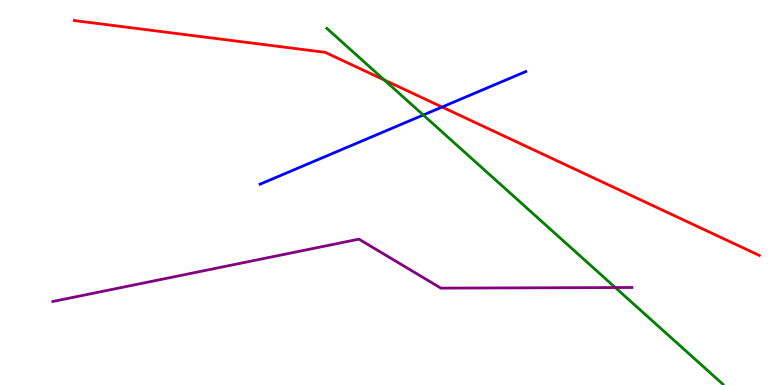[{'lines': ['blue', 'red'], 'intersections': [{'x': 5.7, 'y': 7.22}]}, {'lines': ['green', 'red'], 'intersections': [{'x': 4.96, 'y': 7.92}]}, {'lines': ['purple', 'red'], 'intersections': []}, {'lines': ['blue', 'green'], 'intersections': [{'x': 5.46, 'y': 7.01}]}, {'lines': ['blue', 'purple'], 'intersections': []}, {'lines': ['green', 'purple'], 'intersections': [{'x': 7.94, 'y': 2.53}]}]